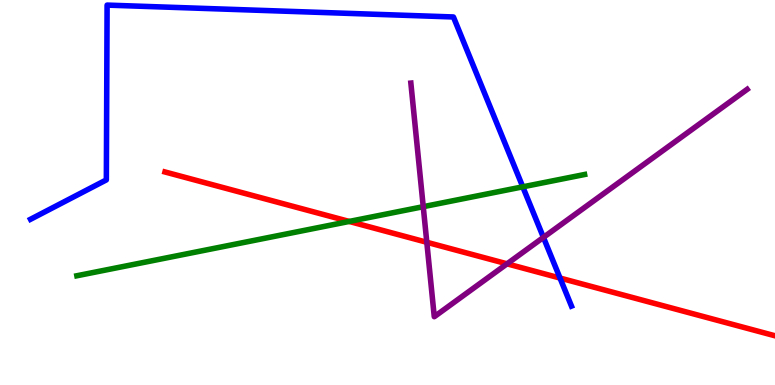[{'lines': ['blue', 'red'], 'intersections': [{'x': 7.23, 'y': 2.78}]}, {'lines': ['green', 'red'], 'intersections': [{'x': 4.51, 'y': 4.25}]}, {'lines': ['purple', 'red'], 'intersections': [{'x': 5.51, 'y': 3.71}, {'x': 6.54, 'y': 3.15}]}, {'lines': ['blue', 'green'], 'intersections': [{'x': 6.75, 'y': 5.15}]}, {'lines': ['blue', 'purple'], 'intersections': [{'x': 7.01, 'y': 3.83}]}, {'lines': ['green', 'purple'], 'intersections': [{'x': 5.46, 'y': 4.63}]}]